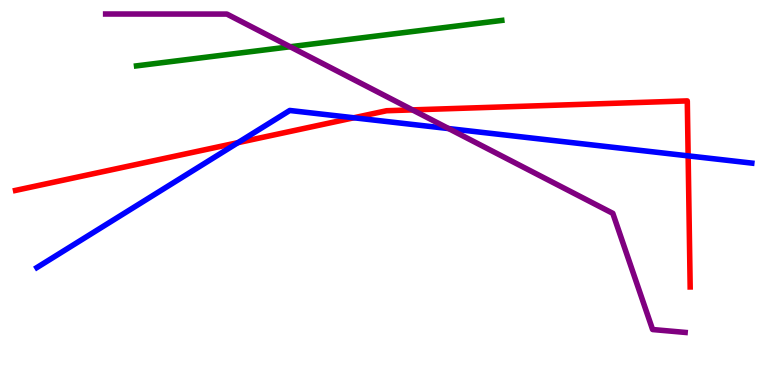[{'lines': ['blue', 'red'], 'intersections': [{'x': 3.07, 'y': 6.29}, {'x': 4.57, 'y': 6.94}, {'x': 8.88, 'y': 5.95}]}, {'lines': ['green', 'red'], 'intersections': []}, {'lines': ['purple', 'red'], 'intersections': [{'x': 5.32, 'y': 7.15}]}, {'lines': ['blue', 'green'], 'intersections': []}, {'lines': ['blue', 'purple'], 'intersections': [{'x': 5.79, 'y': 6.66}]}, {'lines': ['green', 'purple'], 'intersections': [{'x': 3.74, 'y': 8.79}]}]